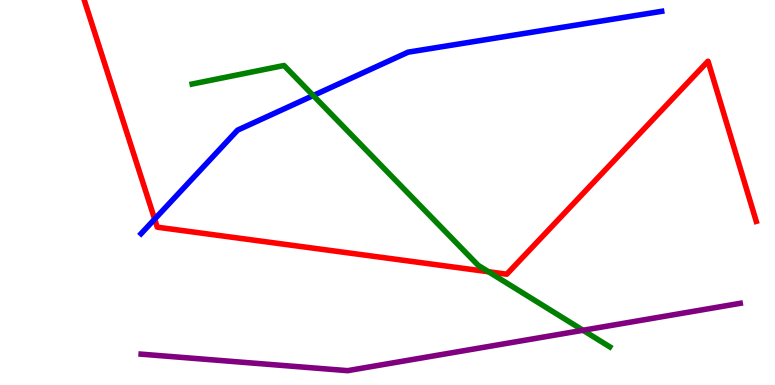[{'lines': ['blue', 'red'], 'intersections': [{'x': 2.0, 'y': 4.31}]}, {'lines': ['green', 'red'], 'intersections': [{'x': 6.3, 'y': 2.94}]}, {'lines': ['purple', 'red'], 'intersections': []}, {'lines': ['blue', 'green'], 'intersections': [{'x': 4.04, 'y': 7.52}]}, {'lines': ['blue', 'purple'], 'intersections': []}, {'lines': ['green', 'purple'], 'intersections': [{'x': 7.52, 'y': 1.42}]}]